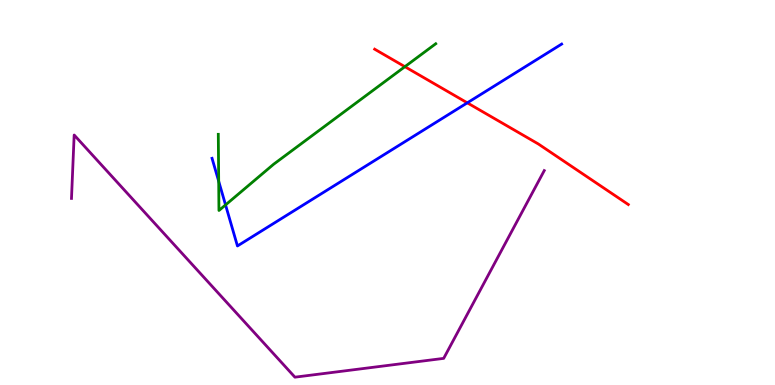[{'lines': ['blue', 'red'], 'intersections': [{'x': 6.03, 'y': 7.33}]}, {'lines': ['green', 'red'], 'intersections': [{'x': 5.22, 'y': 8.27}]}, {'lines': ['purple', 'red'], 'intersections': []}, {'lines': ['blue', 'green'], 'intersections': [{'x': 2.82, 'y': 5.29}, {'x': 2.91, 'y': 4.68}]}, {'lines': ['blue', 'purple'], 'intersections': []}, {'lines': ['green', 'purple'], 'intersections': []}]